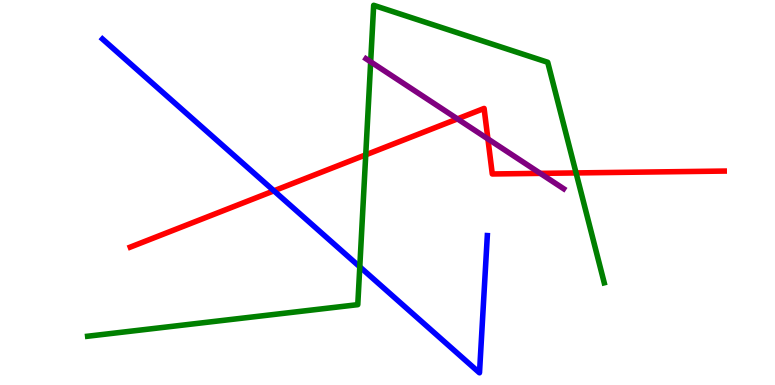[{'lines': ['blue', 'red'], 'intersections': [{'x': 3.53, 'y': 5.04}]}, {'lines': ['green', 'red'], 'intersections': [{'x': 4.72, 'y': 5.98}, {'x': 7.43, 'y': 5.51}]}, {'lines': ['purple', 'red'], 'intersections': [{'x': 5.9, 'y': 6.91}, {'x': 6.3, 'y': 6.39}, {'x': 6.97, 'y': 5.5}]}, {'lines': ['blue', 'green'], 'intersections': [{'x': 4.64, 'y': 3.07}]}, {'lines': ['blue', 'purple'], 'intersections': []}, {'lines': ['green', 'purple'], 'intersections': [{'x': 4.78, 'y': 8.39}]}]